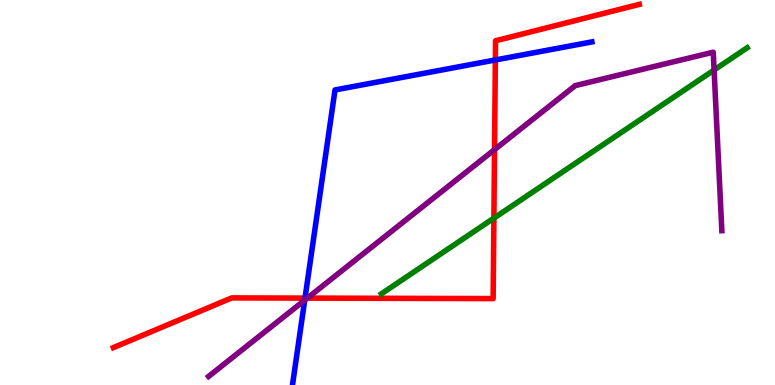[{'lines': ['blue', 'red'], 'intersections': [{'x': 3.94, 'y': 2.26}, {'x': 6.39, 'y': 8.44}]}, {'lines': ['green', 'red'], 'intersections': [{'x': 6.37, 'y': 4.33}]}, {'lines': ['purple', 'red'], 'intersections': [{'x': 3.97, 'y': 2.26}, {'x': 6.38, 'y': 6.11}]}, {'lines': ['blue', 'green'], 'intersections': []}, {'lines': ['blue', 'purple'], 'intersections': [{'x': 3.93, 'y': 2.2}]}, {'lines': ['green', 'purple'], 'intersections': [{'x': 9.21, 'y': 8.18}]}]